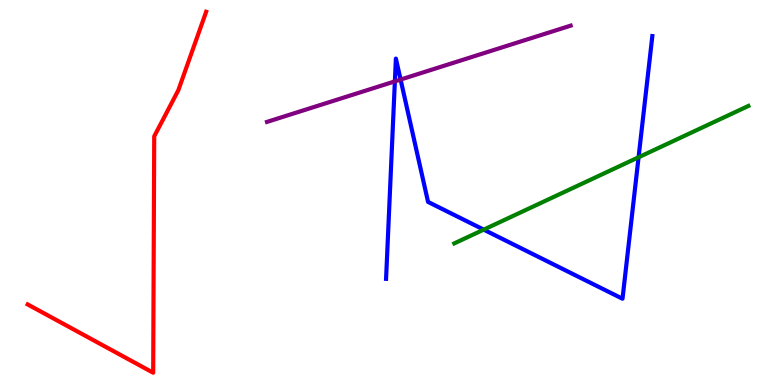[{'lines': ['blue', 'red'], 'intersections': []}, {'lines': ['green', 'red'], 'intersections': []}, {'lines': ['purple', 'red'], 'intersections': []}, {'lines': ['blue', 'green'], 'intersections': [{'x': 6.24, 'y': 4.04}, {'x': 8.24, 'y': 5.91}]}, {'lines': ['blue', 'purple'], 'intersections': [{'x': 5.1, 'y': 7.89}, {'x': 5.17, 'y': 7.93}]}, {'lines': ['green', 'purple'], 'intersections': []}]